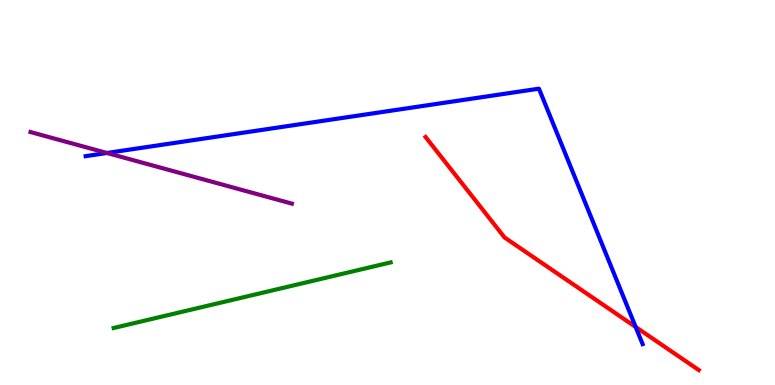[{'lines': ['blue', 'red'], 'intersections': [{'x': 8.2, 'y': 1.51}]}, {'lines': ['green', 'red'], 'intersections': []}, {'lines': ['purple', 'red'], 'intersections': []}, {'lines': ['blue', 'green'], 'intersections': []}, {'lines': ['blue', 'purple'], 'intersections': [{'x': 1.38, 'y': 6.03}]}, {'lines': ['green', 'purple'], 'intersections': []}]